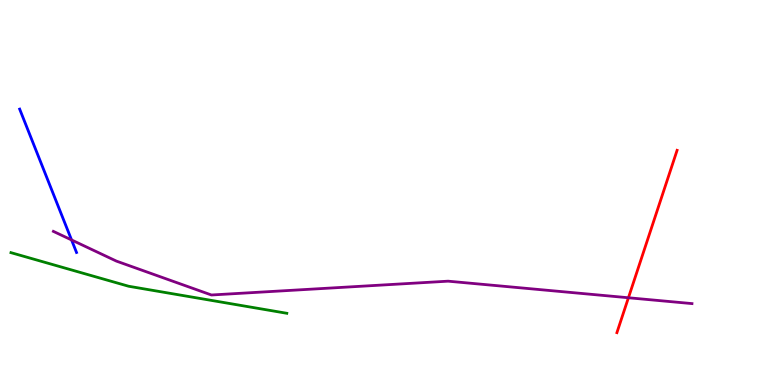[{'lines': ['blue', 'red'], 'intersections': []}, {'lines': ['green', 'red'], 'intersections': []}, {'lines': ['purple', 'red'], 'intersections': [{'x': 8.11, 'y': 2.27}]}, {'lines': ['blue', 'green'], 'intersections': []}, {'lines': ['blue', 'purple'], 'intersections': [{'x': 0.923, 'y': 3.77}]}, {'lines': ['green', 'purple'], 'intersections': []}]